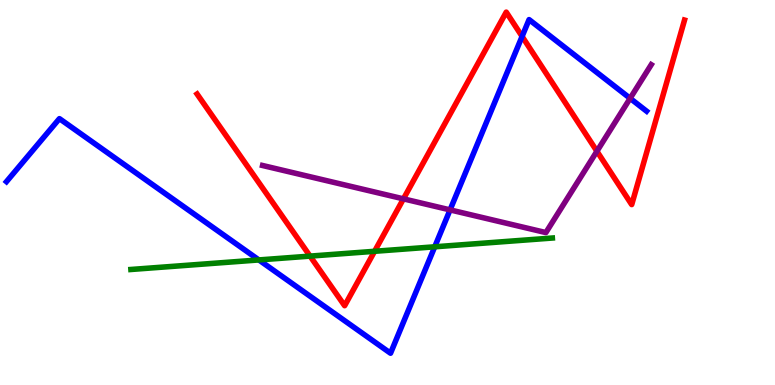[{'lines': ['blue', 'red'], 'intersections': [{'x': 6.74, 'y': 9.05}]}, {'lines': ['green', 'red'], 'intersections': [{'x': 4.0, 'y': 3.35}, {'x': 4.83, 'y': 3.47}]}, {'lines': ['purple', 'red'], 'intersections': [{'x': 5.21, 'y': 4.84}, {'x': 7.7, 'y': 6.07}]}, {'lines': ['blue', 'green'], 'intersections': [{'x': 3.34, 'y': 3.25}, {'x': 5.61, 'y': 3.59}]}, {'lines': ['blue', 'purple'], 'intersections': [{'x': 5.81, 'y': 4.55}, {'x': 8.13, 'y': 7.45}]}, {'lines': ['green', 'purple'], 'intersections': []}]